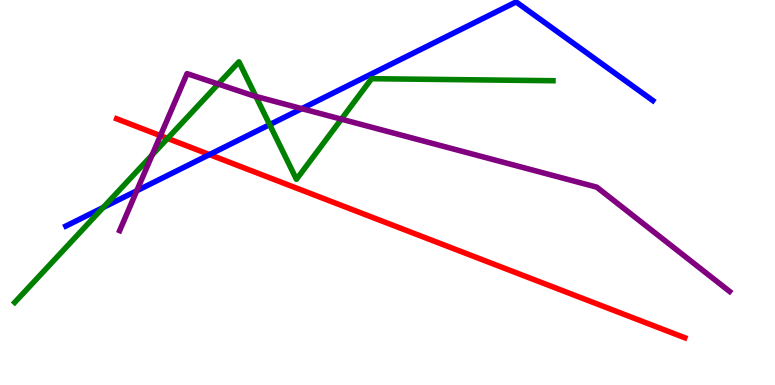[{'lines': ['blue', 'red'], 'intersections': [{'x': 2.7, 'y': 5.99}]}, {'lines': ['green', 'red'], 'intersections': [{'x': 2.16, 'y': 6.4}]}, {'lines': ['purple', 'red'], 'intersections': [{'x': 2.07, 'y': 6.48}]}, {'lines': ['blue', 'green'], 'intersections': [{'x': 1.33, 'y': 4.61}, {'x': 3.48, 'y': 6.76}]}, {'lines': ['blue', 'purple'], 'intersections': [{'x': 1.76, 'y': 5.04}, {'x': 3.89, 'y': 7.18}]}, {'lines': ['green', 'purple'], 'intersections': [{'x': 1.96, 'y': 5.97}, {'x': 2.82, 'y': 7.82}, {'x': 3.3, 'y': 7.5}, {'x': 4.4, 'y': 6.9}]}]